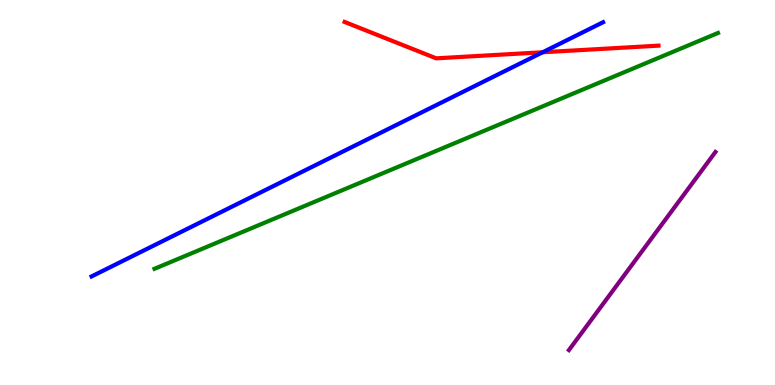[{'lines': ['blue', 'red'], 'intersections': [{'x': 7.0, 'y': 8.64}]}, {'lines': ['green', 'red'], 'intersections': []}, {'lines': ['purple', 'red'], 'intersections': []}, {'lines': ['blue', 'green'], 'intersections': []}, {'lines': ['blue', 'purple'], 'intersections': []}, {'lines': ['green', 'purple'], 'intersections': []}]